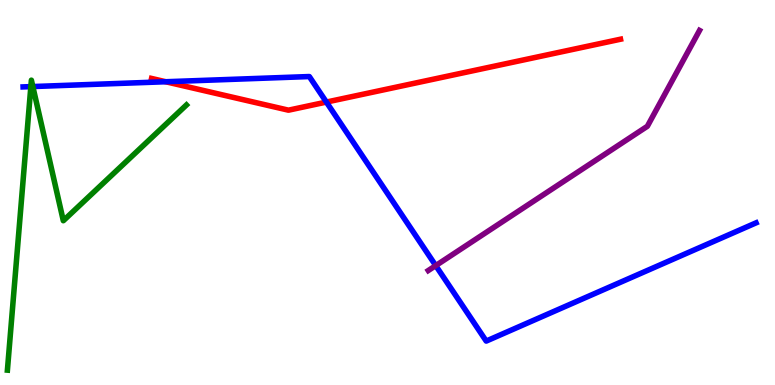[{'lines': ['blue', 'red'], 'intersections': [{'x': 2.14, 'y': 7.88}, {'x': 4.21, 'y': 7.35}]}, {'lines': ['green', 'red'], 'intersections': []}, {'lines': ['purple', 'red'], 'intersections': []}, {'lines': ['blue', 'green'], 'intersections': [{'x': 0.398, 'y': 7.75}, {'x': 0.424, 'y': 7.75}]}, {'lines': ['blue', 'purple'], 'intersections': [{'x': 5.62, 'y': 3.1}]}, {'lines': ['green', 'purple'], 'intersections': []}]